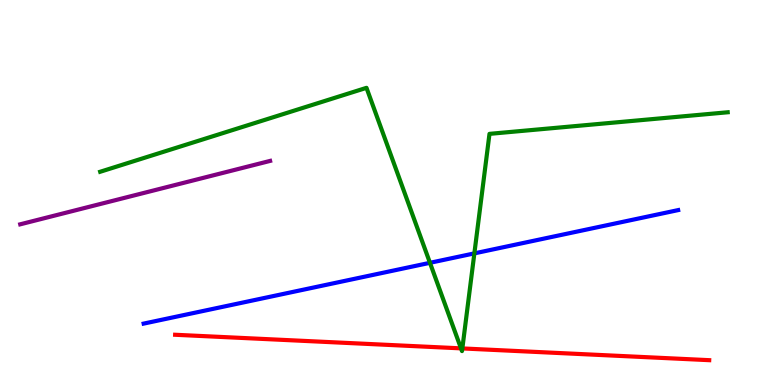[{'lines': ['blue', 'red'], 'intersections': []}, {'lines': ['green', 'red'], 'intersections': [{'x': 5.95, 'y': 0.952}, {'x': 5.97, 'y': 0.95}]}, {'lines': ['purple', 'red'], 'intersections': []}, {'lines': ['blue', 'green'], 'intersections': [{'x': 5.55, 'y': 3.17}, {'x': 6.12, 'y': 3.42}]}, {'lines': ['blue', 'purple'], 'intersections': []}, {'lines': ['green', 'purple'], 'intersections': []}]